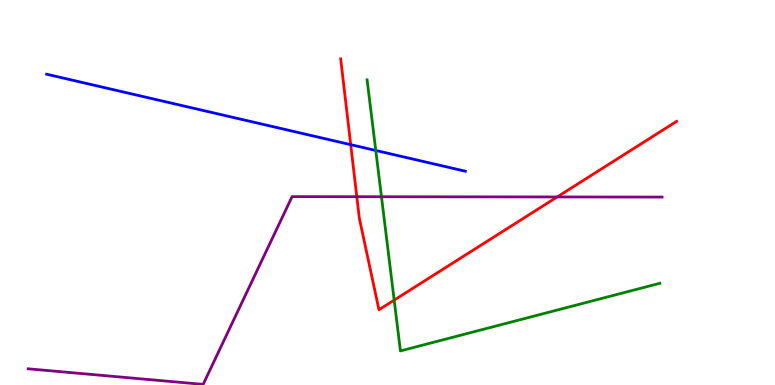[{'lines': ['blue', 'red'], 'intersections': [{'x': 4.53, 'y': 6.24}]}, {'lines': ['green', 'red'], 'intersections': [{'x': 5.09, 'y': 2.2}]}, {'lines': ['purple', 'red'], 'intersections': [{'x': 4.6, 'y': 4.89}, {'x': 7.19, 'y': 4.88}]}, {'lines': ['blue', 'green'], 'intersections': [{'x': 4.85, 'y': 6.09}]}, {'lines': ['blue', 'purple'], 'intersections': []}, {'lines': ['green', 'purple'], 'intersections': [{'x': 4.92, 'y': 4.89}]}]